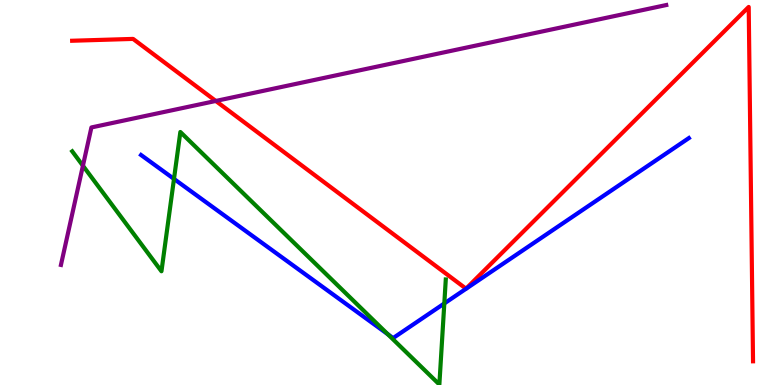[{'lines': ['blue', 'red'], 'intersections': []}, {'lines': ['green', 'red'], 'intersections': []}, {'lines': ['purple', 'red'], 'intersections': [{'x': 2.78, 'y': 7.38}]}, {'lines': ['blue', 'green'], 'intersections': [{'x': 2.24, 'y': 5.35}, {'x': 5.0, 'y': 1.32}, {'x': 5.73, 'y': 2.12}]}, {'lines': ['blue', 'purple'], 'intersections': []}, {'lines': ['green', 'purple'], 'intersections': [{'x': 1.07, 'y': 5.7}]}]